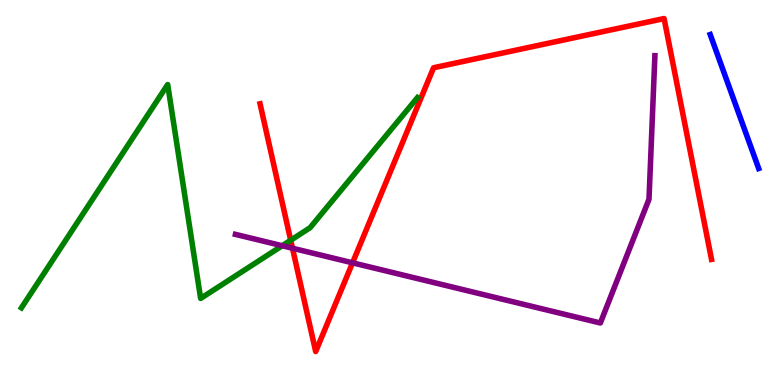[{'lines': ['blue', 'red'], 'intersections': []}, {'lines': ['green', 'red'], 'intersections': [{'x': 3.75, 'y': 3.76}]}, {'lines': ['purple', 'red'], 'intersections': [{'x': 3.77, 'y': 3.55}, {'x': 4.55, 'y': 3.17}]}, {'lines': ['blue', 'green'], 'intersections': []}, {'lines': ['blue', 'purple'], 'intersections': []}, {'lines': ['green', 'purple'], 'intersections': [{'x': 3.64, 'y': 3.62}]}]